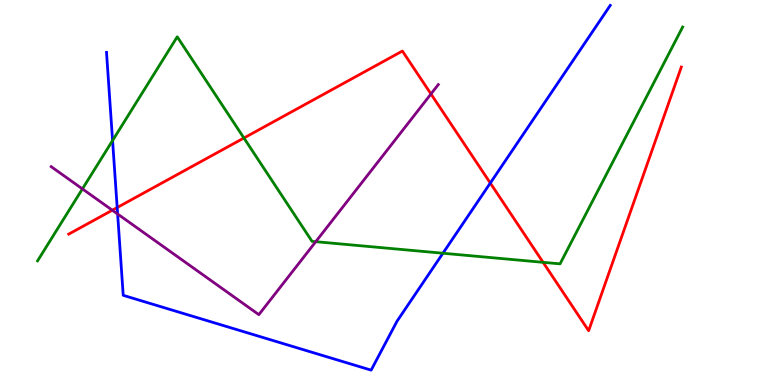[{'lines': ['blue', 'red'], 'intersections': [{'x': 1.51, 'y': 4.61}, {'x': 6.33, 'y': 5.25}]}, {'lines': ['green', 'red'], 'intersections': [{'x': 3.15, 'y': 6.42}, {'x': 7.01, 'y': 3.19}]}, {'lines': ['purple', 'red'], 'intersections': [{'x': 1.45, 'y': 4.54}, {'x': 5.56, 'y': 7.56}]}, {'lines': ['blue', 'green'], 'intersections': [{'x': 1.45, 'y': 6.35}, {'x': 5.72, 'y': 3.42}]}, {'lines': ['blue', 'purple'], 'intersections': [{'x': 1.52, 'y': 4.44}]}, {'lines': ['green', 'purple'], 'intersections': [{'x': 1.06, 'y': 5.09}, {'x': 4.07, 'y': 3.72}]}]